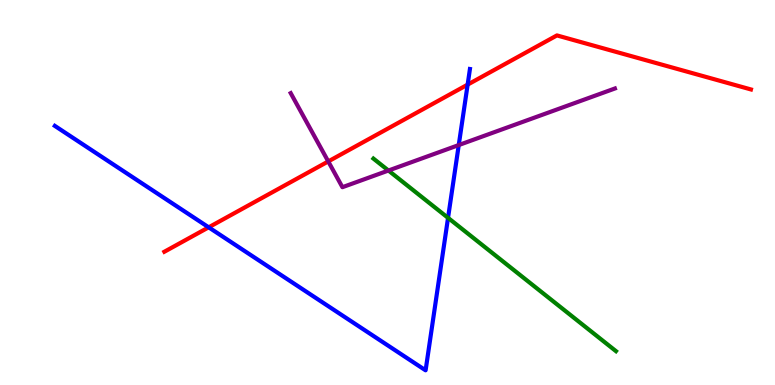[{'lines': ['blue', 'red'], 'intersections': [{'x': 2.69, 'y': 4.1}, {'x': 6.03, 'y': 7.8}]}, {'lines': ['green', 'red'], 'intersections': []}, {'lines': ['purple', 'red'], 'intersections': [{'x': 4.24, 'y': 5.81}]}, {'lines': ['blue', 'green'], 'intersections': [{'x': 5.78, 'y': 4.34}]}, {'lines': ['blue', 'purple'], 'intersections': [{'x': 5.92, 'y': 6.23}]}, {'lines': ['green', 'purple'], 'intersections': [{'x': 5.01, 'y': 5.57}]}]